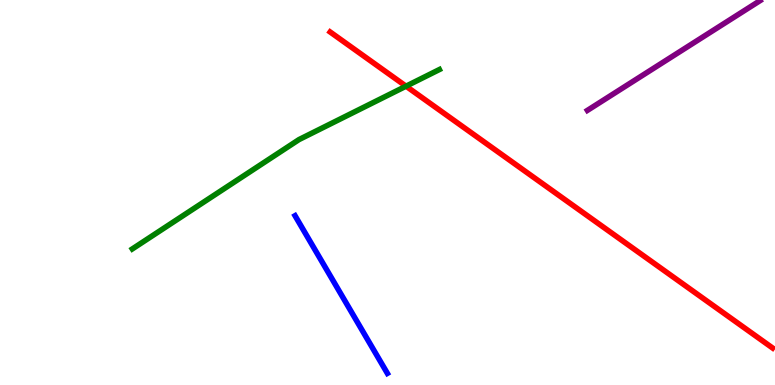[{'lines': ['blue', 'red'], 'intersections': []}, {'lines': ['green', 'red'], 'intersections': [{'x': 5.24, 'y': 7.76}]}, {'lines': ['purple', 'red'], 'intersections': []}, {'lines': ['blue', 'green'], 'intersections': []}, {'lines': ['blue', 'purple'], 'intersections': []}, {'lines': ['green', 'purple'], 'intersections': []}]